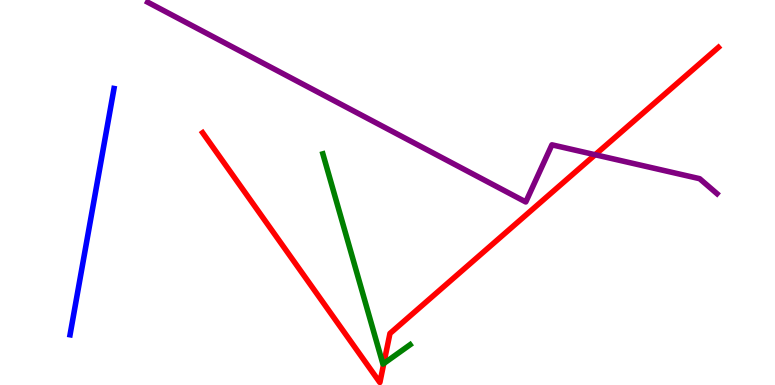[{'lines': ['blue', 'red'], 'intersections': []}, {'lines': ['green', 'red'], 'intersections': [{'x': 4.95, 'y': 0.559}]}, {'lines': ['purple', 'red'], 'intersections': [{'x': 7.68, 'y': 5.98}]}, {'lines': ['blue', 'green'], 'intersections': []}, {'lines': ['blue', 'purple'], 'intersections': []}, {'lines': ['green', 'purple'], 'intersections': []}]